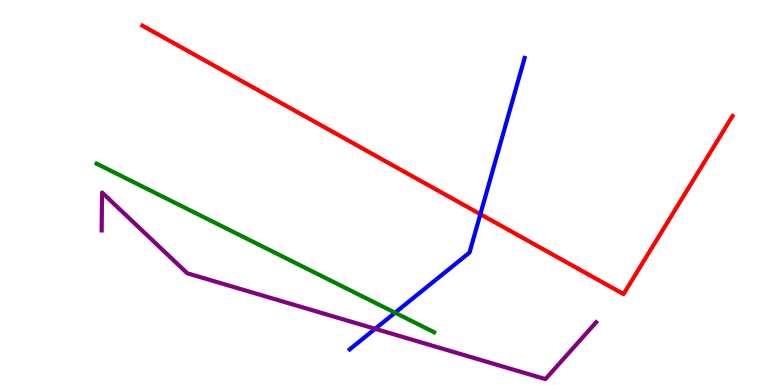[{'lines': ['blue', 'red'], 'intersections': [{'x': 6.2, 'y': 4.44}]}, {'lines': ['green', 'red'], 'intersections': []}, {'lines': ['purple', 'red'], 'intersections': []}, {'lines': ['blue', 'green'], 'intersections': [{'x': 5.1, 'y': 1.88}]}, {'lines': ['blue', 'purple'], 'intersections': [{'x': 4.84, 'y': 1.46}]}, {'lines': ['green', 'purple'], 'intersections': []}]